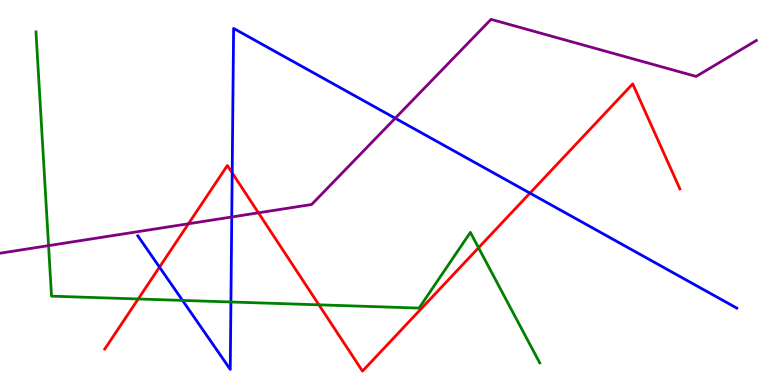[{'lines': ['blue', 'red'], 'intersections': [{'x': 2.06, 'y': 3.06}, {'x': 3.0, 'y': 5.51}, {'x': 6.84, 'y': 4.98}]}, {'lines': ['green', 'red'], 'intersections': [{'x': 1.78, 'y': 2.23}, {'x': 4.12, 'y': 2.08}, {'x': 6.17, 'y': 3.56}]}, {'lines': ['purple', 'red'], 'intersections': [{'x': 2.43, 'y': 4.19}, {'x': 3.33, 'y': 4.47}]}, {'lines': ['blue', 'green'], 'intersections': [{'x': 2.36, 'y': 2.2}, {'x': 2.98, 'y': 2.16}]}, {'lines': ['blue', 'purple'], 'intersections': [{'x': 2.99, 'y': 4.36}, {'x': 5.1, 'y': 6.93}]}, {'lines': ['green', 'purple'], 'intersections': [{'x': 0.627, 'y': 3.62}]}]